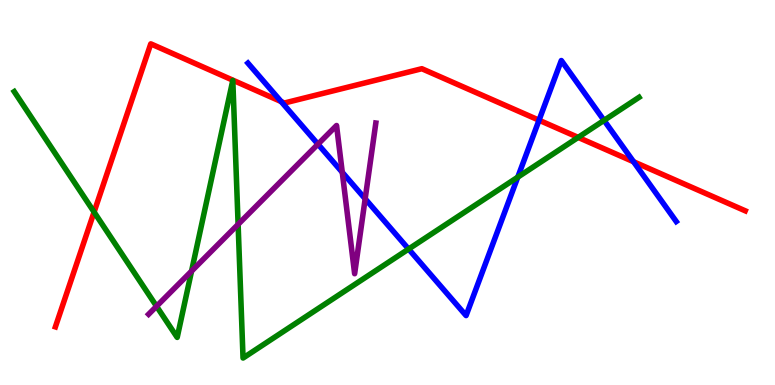[{'lines': ['blue', 'red'], 'intersections': [{'x': 3.63, 'y': 7.36}, {'x': 6.96, 'y': 6.88}, {'x': 8.18, 'y': 5.8}]}, {'lines': ['green', 'red'], 'intersections': [{'x': 1.21, 'y': 4.49}, {'x': 7.46, 'y': 6.43}]}, {'lines': ['purple', 'red'], 'intersections': []}, {'lines': ['blue', 'green'], 'intersections': [{'x': 5.27, 'y': 3.53}, {'x': 6.68, 'y': 5.4}, {'x': 7.79, 'y': 6.87}]}, {'lines': ['blue', 'purple'], 'intersections': [{'x': 4.1, 'y': 6.26}, {'x': 4.42, 'y': 5.53}, {'x': 4.71, 'y': 4.84}]}, {'lines': ['green', 'purple'], 'intersections': [{'x': 2.02, 'y': 2.04}, {'x': 2.47, 'y': 2.96}, {'x': 3.07, 'y': 4.17}]}]